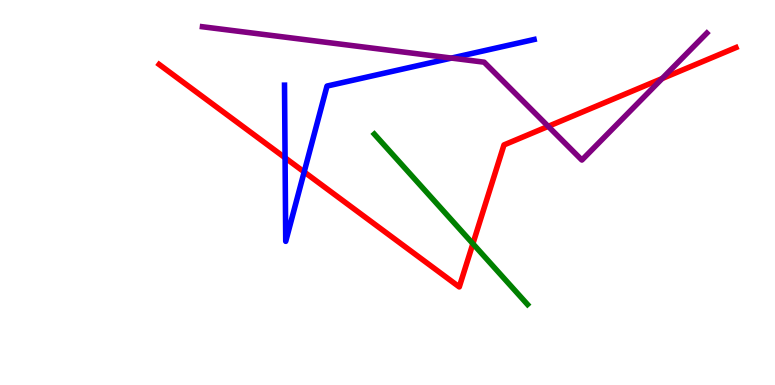[{'lines': ['blue', 'red'], 'intersections': [{'x': 3.68, 'y': 5.9}, {'x': 3.92, 'y': 5.53}]}, {'lines': ['green', 'red'], 'intersections': [{'x': 6.1, 'y': 3.67}]}, {'lines': ['purple', 'red'], 'intersections': [{'x': 7.07, 'y': 6.72}, {'x': 8.54, 'y': 7.96}]}, {'lines': ['blue', 'green'], 'intersections': []}, {'lines': ['blue', 'purple'], 'intersections': [{'x': 5.83, 'y': 8.49}]}, {'lines': ['green', 'purple'], 'intersections': []}]